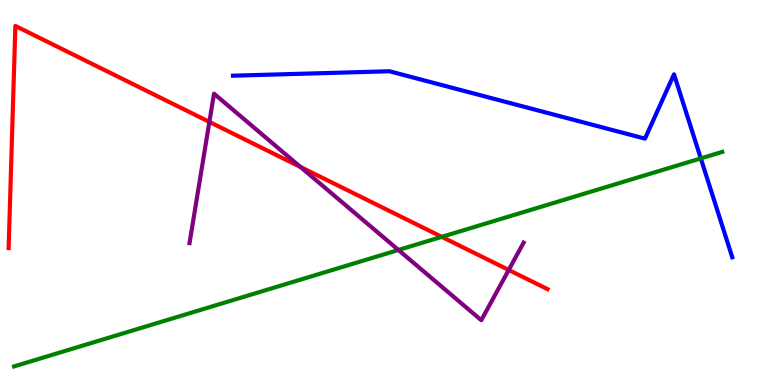[{'lines': ['blue', 'red'], 'intersections': []}, {'lines': ['green', 'red'], 'intersections': [{'x': 5.7, 'y': 3.85}]}, {'lines': ['purple', 'red'], 'intersections': [{'x': 2.7, 'y': 6.83}, {'x': 3.88, 'y': 5.66}, {'x': 6.56, 'y': 2.99}]}, {'lines': ['blue', 'green'], 'intersections': [{'x': 9.04, 'y': 5.89}]}, {'lines': ['blue', 'purple'], 'intersections': []}, {'lines': ['green', 'purple'], 'intersections': [{'x': 5.14, 'y': 3.51}]}]